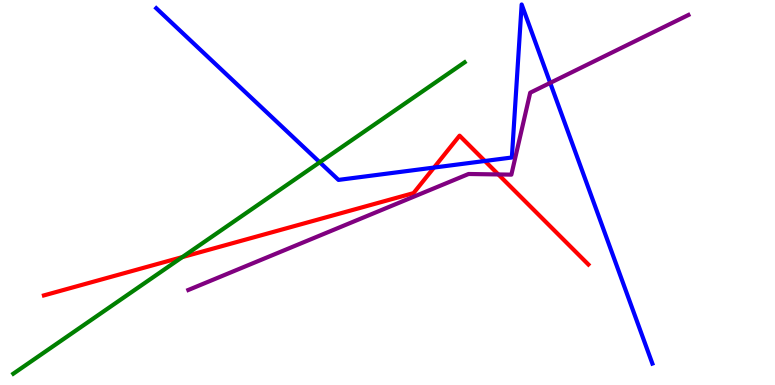[{'lines': ['blue', 'red'], 'intersections': [{'x': 5.6, 'y': 5.65}, {'x': 6.26, 'y': 5.82}]}, {'lines': ['green', 'red'], 'intersections': [{'x': 2.35, 'y': 3.32}]}, {'lines': ['purple', 'red'], 'intersections': [{'x': 6.43, 'y': 5.47}]}, {'lines': ['blue', 'green'], 'intersections': [{'x': 4.13, 'y': 5.79}]}, {'lines': ['blue', 'purple'], 'intersections': [{'x': 7.1, 'y': 7.85}]}, {'lines': ['green', 'purple'], 'intersections': []}]